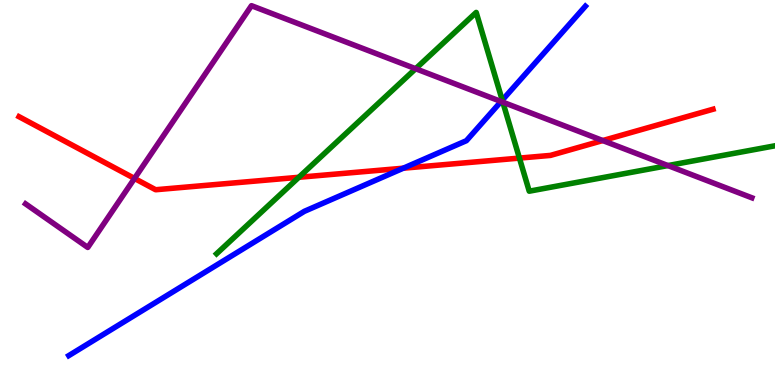[{'lines': ['blue', 'red'], 'intersections': [{'x': 5.2, 'y': 5.63}]}, {'lines': ['green', 'red'], 'intersections': [{'x': 3.86, 'y': 5.4}, {'x': 6.7, 'y': 5.89}]}, {'lines': ['purple', 'red'], 'intersections': [{'x': 1.74, 'y': 5.37}, {'x': 7.78, 'y': 6.35}]}, {'lines': ['blue', 'green'], 'intersections': [{'x': 6.48, 'y': 7.4}]}, {'lines': ['blue', 'purple'], 'intersections': [{'x': 6.47, 'y': 7.36}]}, {'lines': ['green', 'purple'], 'intersections': [{'x': 5.36, 'y': 8.22}, {'x': 6.49, 'y': 7.35}, {'x': 8.62, 'y': 5.7}]}]